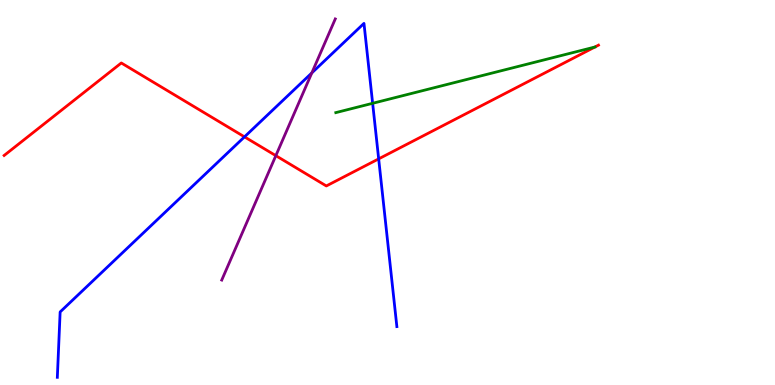[{'lines': ['blue', 'red'], 'intersections': [{'x': 3.15, 'y': 6.45}, {'x': 4.89, 'y': 5.87}]}, {'lines': ['green', 'red'], 'intersections': [{'x': 7.68, 'y': 8.78}]}, {'lines': ['purple', 'red'], 'intersections': [{'x': 3.56, 'y': 5.96}]}, {'lines': ['blue', 'green'], 'intersections': [{'x': 4.81, 'y': 7.32}]}, {'lines': ['blue', 'purple'], 'intersections': [{'x': 4.02, 'y': 8.11}]}, {'lines': ['green', 'purple'], 'intersections': []}]